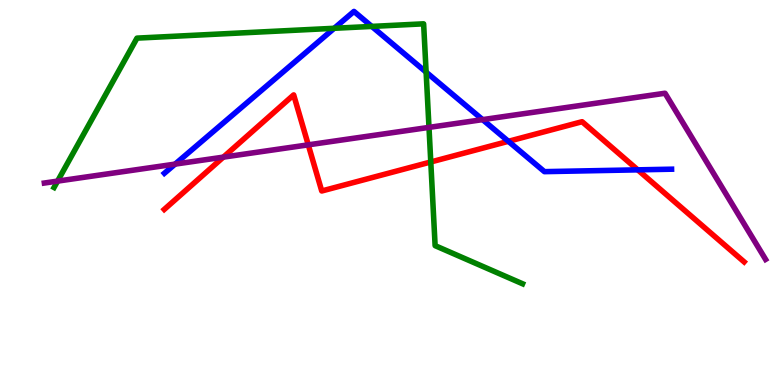[{'lines': ['blue', 'red'], 'intersections': [{'x': 6.56, 'y': 6.33}, {'x': 8.23, 'y': 5.59}]}, {'lines': ['green', 'red'], 'intersections': [{'x': 5.56, 'y': 5.79}]}, {'lines': ['purple', 'red'], 'intersections': [{'x': 2.88, 'y': 5.92}, {'x': 3.98, 'y': 6.24}]}, {'lines': ['blue', 'green'], 'intersections': [{'x': 4.31, 'y': 9.27}, {'x': 4.8, 'y': 9.31}, {'x': 5.5, 'y': 8.13}]}, {'lines': ['blue', 'purple'], 'intersections': [{'x': 2.26, 'y': 5.74}, {'x': 6.23, 'y': 6.89}]}, {'lines': ['green', 'purple'], 'intersections': [{'x': 0.743, 'y': 5.3}, {'x': 5.54, 'y': 6.69}]}]